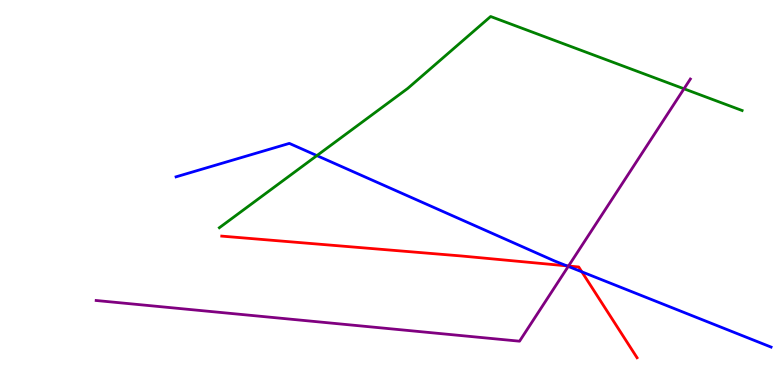[{'lines': ['blue', 'red'], 'intersections': [{'x': 7.31, 'y': 3.09}, {'x': 7.51, 'y': 2.94}]}, {'lines': ['green', 'red'], 'intersections': []}, {'lines': ['purple', 'red'], 'intersections': [{'x': 7.34, 'y': 3.09}]}, {'lines': ['blue', 'green'], 'intersections': [{'x': 4.09, 'y': 5.96}]}, {'lines': ['blue', 'purple'], 'intersections': [{'x': 7.33, 'y': 3.08}]}, {'lines': ['green', 'purple'], 'intersections': [{'x': 8.83, 'y': 7.69}]}]